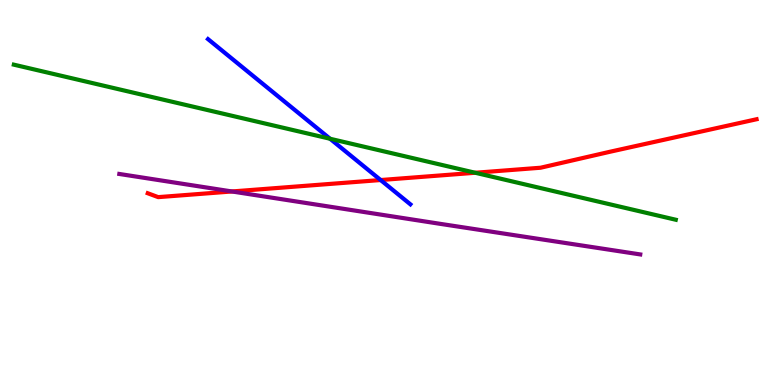[{'lines': ['blue', 'red'], 'intersections': [{'x': 4.91, 'y': 5.32}]}, {'lines': ['green', 'red'], 'intersections': [{'x': 6.13, 'y': 5.51}]}, {'lines': ['purple', 'red'], 'intersections': [{'x': 2.99, 'y': 5.03}]}, {'lines': ['blue', 'green'], 'intersections': [{'x': 4.26, 'y': 6.4}]}, {'lines': ['blue', 'purple'], 'intersections': []}, {'lines': ['green', 'purple'], 'intersections': []}]